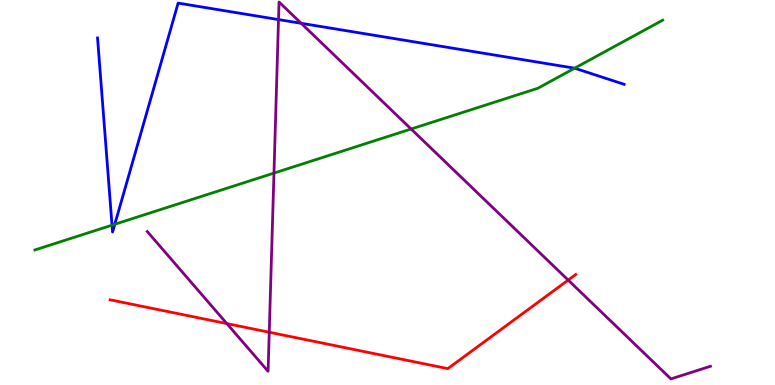[{'lines': ['blue', 'red'], 'intersections': []}, {'lines': ['green', 'red'], 'intersections': []}, {'lines': ['purple', 'red'], 'intersections': [{'x': 2.93, 'y': 1.59}, {'x': 3.47, 'y': 1.37}, {'x': 7.33, 'y': 2.73}]}, {'lines': ['blue', 'green'], 'intersections': [{'x': 1.45, 'y': 4.15}, {'x': 1.48, 'y': 4.17}, {'x': 7.41, 'y': 8.23}]}, {'lines': ['blue', 'purple'], 'intersections': [{'x': 3.59, 'y': 9.49}, {'x': 3.89, 'y': 9.39}]}, {'lines': ['green', 'purple'], 'intersections': [{'x': 3.54, 'y': 5.5}, {'x': 5.3, 'y': 6.65}]}]